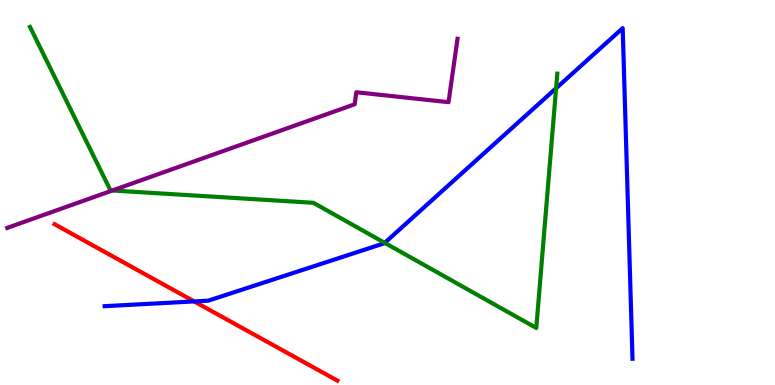[{'lines': ['blue', 'red'], 'intersections': [{'x': 2.51, 'y': 2.17}]}, {'lines': ['green', 'red'], 'intersections': []}, {'lines': ['purple', 'red'], 'intersections': []}, {'lines': ['blue', 'green'], 'intersections': [{'x': 4.96, 'y': 3.69}, {'x': 7.18, 'y': 7.71}]}, {'lines': ['blue', 'purple'], 'intersections': []}, {'lines': ['green', 'purple'], 'intersections': [{'x': 1.45, 'y': 5.05}]}]